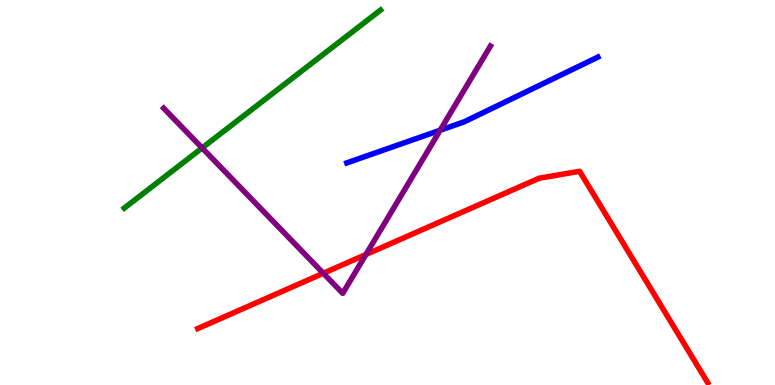[{'lines': ['blue', 'red'], 'intersections': []}, {'lines': ['green', 'red'], 'intersections': []}, {'lines': ['purple', 'red'], 'intersections': [{'x': 4.17, 'y': 2.9}, {'x': 4.72, 'y': 3.39}]}, {'lines': ['blue', 'green'], 'intersections': []}, {'lines': ['blue', 'purple'], 'intersections': [{'x': 5.68, 'y': 6.62}]}, {'lines': ['green', 'purple'], 'intersections': [{'x': 2.61, 'y': 6.16}]}]